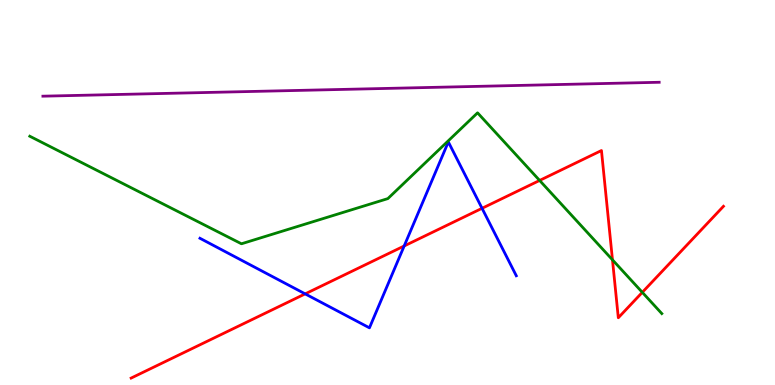[{'lines': ['blue', 'red'], 'intersections': [{'x': 3.94, 'y': 2.37}, {'x': 5.22, 'y': 3.61}, {'x': 6.22, 'y': 4.59}]}, {'lines': ['green', 'red'], 'intersections': [{'x': 6.96, 'y': 5.31}, {'x': 7.9, 'y': 3.25}, {'x': 8.29, 'y': 2.41}]}, {'lines': ['purple', 'red'], 'intersections': []}, {'lines': ['blue', 'green'], 'intersections': []}, {'lines': ['blue', 'purple'], 'intersections': []}, {'lines': ['green', 'purple'], 'intersections': []}]